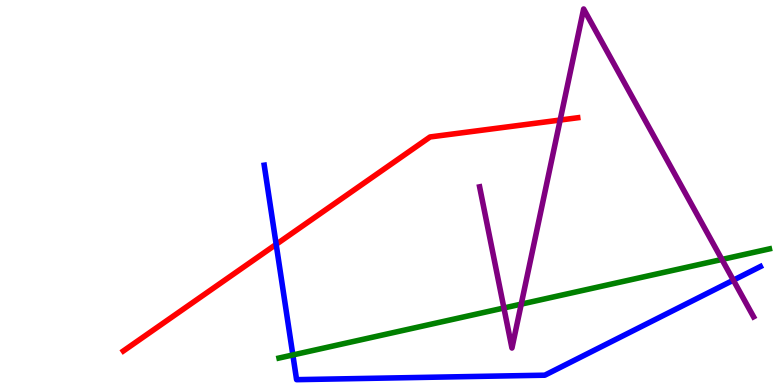[{'lines': ['blue', 'red'], 'intersections': [{'x': 3.56, 'y': 3.65}]}, {'lines': ['green', 'red'], 'intersections': []}, {'lines': ['purple', 'red'], 'intersections': [{'x': 7.23, 'y': 6.88}]}, {'lines': ['blue', 'green'], 'intersections': [{'x': 3.78, 'y': 0.78}]}, {'lines': ['blue', 'purple'], 'intersections': [{'x': 9.46, 'y': 2.72}]}, {'lines': ['green', 'purple'], 'intersections': [{'x': 6.5, 'y': 2.0}, {'x': 6.73, 'y': 2.1}, {'x': 9.32, 'y': 3.26}]}]